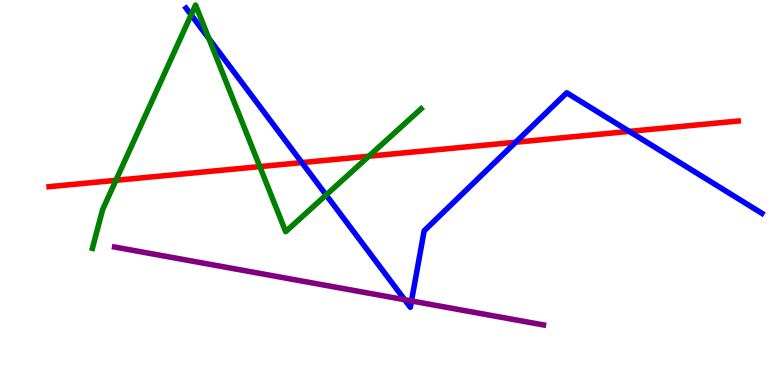[{'lines': ['blue', 'red'], 'intersections': [{'x': 3.9, 'y': 5.78}, {'x': 6.65, 'y': 6.31}, {'x': 8.12, 'y': 6.59}]}, {'lines': ['green', 'red'], 'intersections': [{'x': 1.5, 'y': 5.32}, {'x': 3.35, 'y': 5.67}, {'x': 4.76, 'y': 5.94}]}, {'lines': ['purple', 'red'], 'intersections': []}, {'lines': ['blue', 'green'], 'intersections': [{'x': 2.47, 'y': 9.61}, {'x': 2.7, 'y': 9.0}, {'x': 4.21, 'y': 4.94}]}, {'lines': ['blue', 'purple'], 'intersections': [{'x': 5.22, 'y': 2.22}, {'x': 5.31, 'y': 2.18}]}, {'lines': ['green', 'purple'], 'intersections': []}]